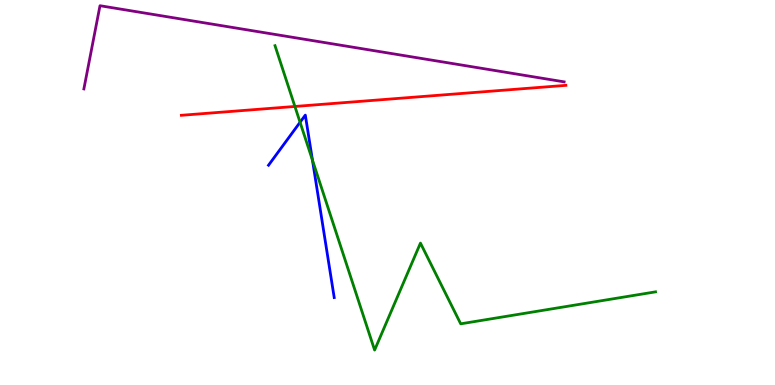[{'lines': ['blue', 'red'], 'intersections': []}, {'lines': ['green', 'red'], 'intersections': [{'x': 3.81, 'y': 7.23}]}, {'lines': ['purple', 'red'], 'intersections': []}, {'lines': ['blue', 'green'], 'intersections': [{'x': 3.87, 'y': 6.82}, {'x': 4.03, 'y': 5.84}]}, {'lines': ['blue', 'purple'], 'intersections': []}, {'lines': ['green', 'purple'], 'intersections': []}]